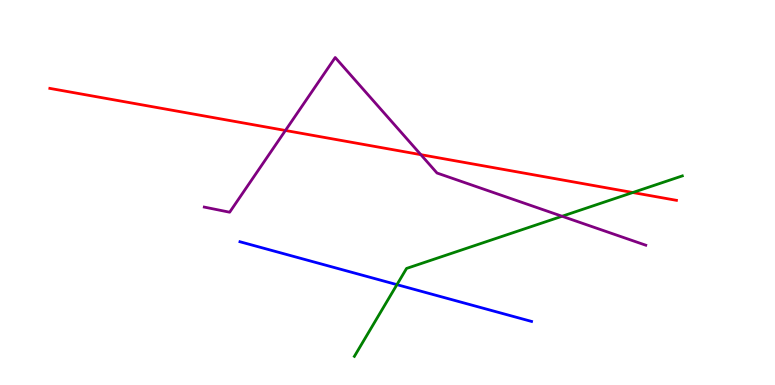[{'lines': ['blue', 'red'], 'intersections': []}, {'lines': ['green', 'red'], 'intersections': [{'x': 8.16, 'y': 5.0}]}, {'lines': ['purple', 'red'], 'intersections': [{'x': 3.68, 'y': 6.61}, {'x': 5.43, 'y': 5.98}]}, {'lines': ['blue', 'green'], 'intersections': [{'x': 5.12, 'y': 2.61}]}, {'lines': ['blue', 'purple'], 'intersections': []}, {'lines': ['green', 'purple'], 'intersections': [{'x': 7.25, 'y': 4.38}]}]